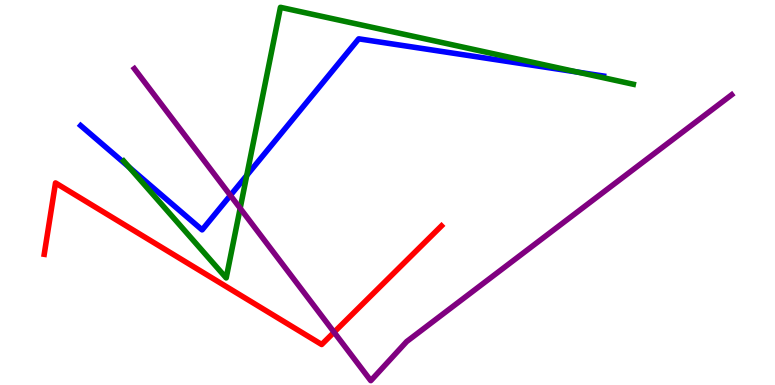[{'lines': ['blue', 'red'], 'intersections': []}, {'lines': ['green', 'red'], 'intersections': []}, {'lines': ['purple', 'red'], 'intersections': [{'x': 4.31, 'y': 1.37}]}, {'lines': ['blue', 'green'], 'intersections': [{'x': 1.66, 'y': 5.66}, {'x': 3.18, 'y': 5.44}, {'x': 7.45, 'y': 8.13}]}, {'lines': ['blue', 'purple'], 'intersections': [{'x': 2.97, 'y': 4.93}]}, {'lines': ['green', 'purple'], 'intersections': [{'x': 3.1, 'y': 4.59}]}]